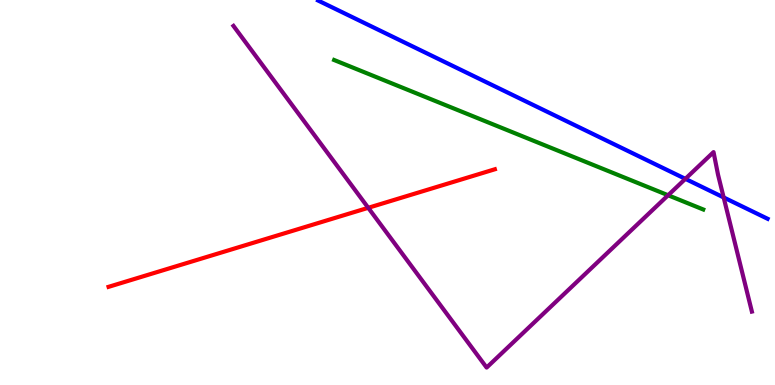[{'lines': ['blue', 'red'], 'intersections': []}, {'lines': ['green', 'red'], 'intersections': []}, {'lines': ['purple', 'red'], 'intersections': [{'x': 4.75, 'y': 4.6}]}, {'lines': ['blue', 'green'], 'intersections': []}, {'lines': ['blue', 'purple'], 'intersections': [{'x': 8.84, 'y': 5.35}, {'x': 9.34, 'y': 4.87}]}, {'lines': ['green', 'purple'], 'intersections': [{'x': 8.62, 'y': 4.93}]}]